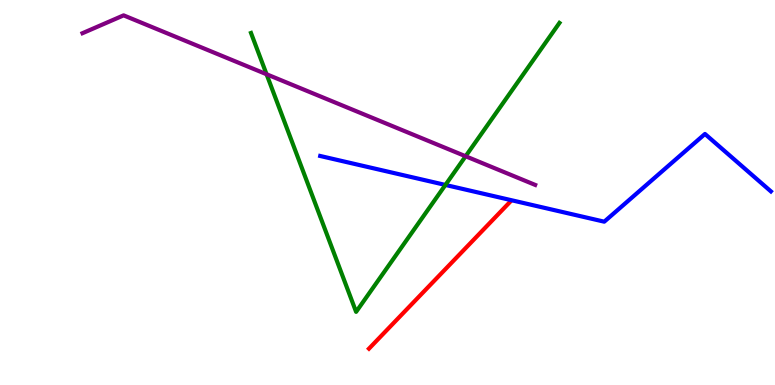[{'lines': ['blue', 'red'], 'intersections': []}, {'lines': ['green', 'red'], 'intersections': []}, {'lines': ['purple', 'red'], 'intersections': []}, {'lines': ['blue', 'green'], 'intersections': [{'x': 5.75, 'y': 5.2}]}, {'lines': ['blue', 'purple'], 'intersections': []}, {'lines': ['green', 'purple'], 'intersections': [{'x': 3.44, 'y': 8.07}, {'x': 6.01, 'y': 5.94}]}]